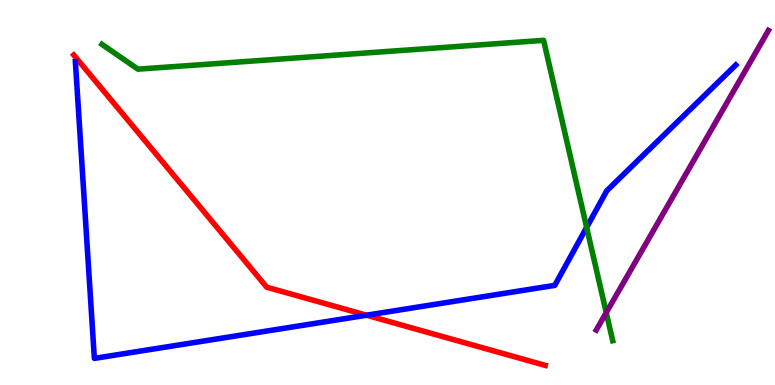[{'lines': ['blue', 'red'], 'intersections': [{'x': 4.73, 'y': 1.81}]}, {'lines': ['green', 'red'], 'intersections': []}, {'lines': ['purple', 'red'], 'intersections': []}, {'lines': ['blue', 'green'], 'intersections': [{'x': 7.57, 'y': 4.09}]}, {'lines': ['blue', 'purple'], 'intersections': []}, {'lines': ['green', 'purple'], 'intersections': [{'x': 7.82, 'y': 1.88}]}]